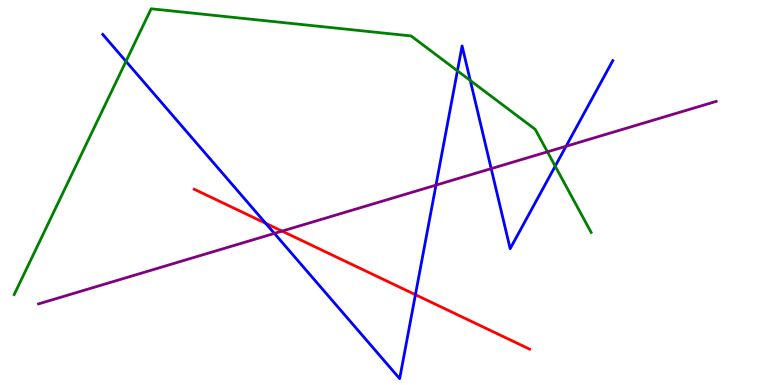[{'lines': ['blue', 'red'], 'intersections': [{'x': 3.43, 'y': 4.2}, {'x': 5.36, 'y': 2.35}]}, {'lines': ['green', 'red'], 'intersections': []}, {'lines': ['purple', 'red'], 'intersections': [{'x': 3.64, 'y': 4.0}]}, {'lines': ['blue', 'green'], 'intersections': [{'x': 1.63, 'y': 8.41}, {'x': 5.9, 'y': 8.16}, {'x': 6.07, 'y': 7.91}, {'x': 7.16, 'y': 5.68}]}, {'lines': ['blue', 'purple'], 'intersections': [{'x': 3.54, 'y': 3.94}, {'x': 5.63, 'y': 5.19}, {'x': 6.34, 'y': 5.62}, {'x': 7.3, 'y': 6.2}]}, {'lines': ['green', 'purple'], 'intersections': [{'x': 7.06, 'y': 6.06}]}]